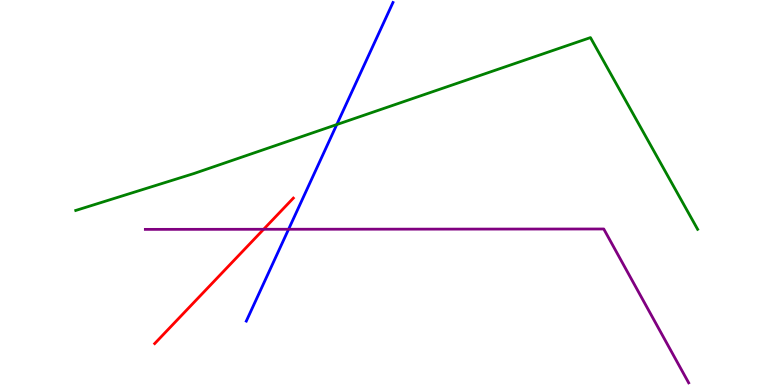[{'lines': ['blue', 'red'], 'intersections': []}, {'lines': ['green', 'red'], 'intersections': []}, {'lines': ['purple', 'red'], 'intersections': [{'x': 3.4, 'y': 4.04}]}, {'lines': ['blue', 'green'], 'intersections': [{'x': 4.35, 'y': 6.76}]}, {'lines': ['blue', 'purple'], 'intersections': [{'x': 3.72, 'y': 4.05}]}, {'lines': ['green', 'purple'], 'intersections': []}]